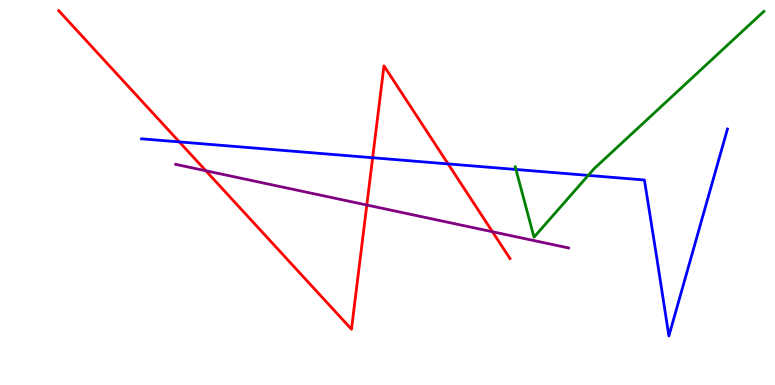[{'lines': ['blue', 'red'], 'intersections': [{'x': 2.31, 'y': 6.31}, {'x': 4.81, 'y': 5.9}, {'x': 5.78, 'y': 5.74}]}, {'lines': ['green', 'red'], 'intersections': []}, {'lines': ['purple', 'red'], 'intersections': [{'x': 2.66, 'y': 5.56}, {'x': 4.73, 'y': 4.67}, {'x': 6.35, 'y': 3.98}]}, {'lines': ['blue', 'green'], 'intersections': [{'x': 6.66, 'y': 5.6}, {'x': 7.59, 'y': 5.44}]}, {'lines': ['blue', 'purple'], 'intersections': []}, {'lines': ['green', 'purple'], 'intersections': []}]